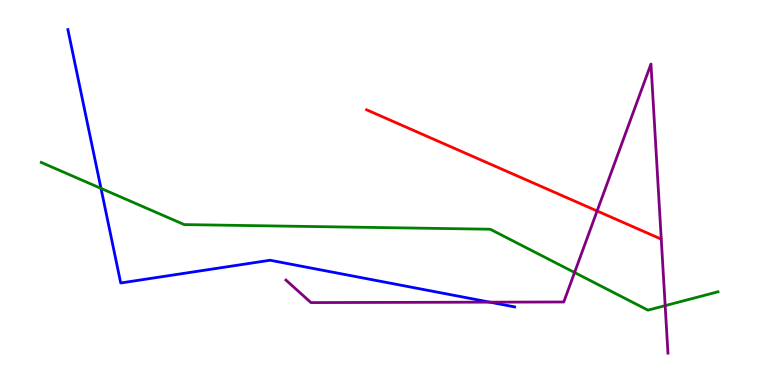[{'lines': ['blue', 'red'], 'intersections': []}, {'lines': ['green', 'red'], 'intersections': []}, {'lines': ['purple', 'red'], 'intersections': [{'x': 7.7, 'y': 4.52}]}, {'lines': ['blue', 'green'], 'intersections': [{'x': 1.3, 'y': 5.11}]}, {'lines': ['blue', 'purple'], 'intersections': [{'x': 6.32, 'y': 2.15}]}, {'lines': ['green', 'purple'], 'intersections': [{'x': 7.41, 'y': 2.92}, {'x': 8.58, 'y': 2.06}]}]